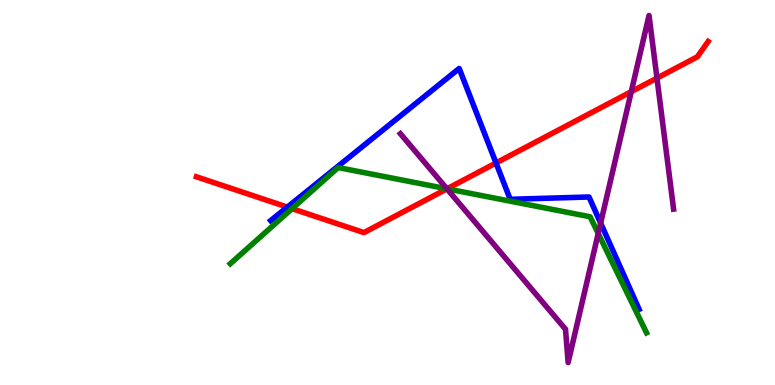[{'lines': ['blue', 'red'], 'intersections': [{'x': 3.71, 'y': 4.62}, {'x': 6.4, 'y': 5.77}]}, {'lines': ['green', 'red'], 'intersections': [{'x': 3.77, 'y': 4.58}, {'x': 5.77, 'y': 5.1}]}, {'lines': ['purple', 'red'], 'intersections': [{'x': 5.77, 'y': 5.1}, {'x': 8.15, 'y': 7.62}, {'x': 8.48, 'y': 7.97}]}, {'lines': ['blue', 'green'], 'intersections': []}, {'lines': ['blue', 'purple'], 'intersections': [{'x': 7.75, 'y': 4.21}]}, {'lines': ['green', 'purple'], 'intersections': [{'x': 5.77, 'y': 5.1}, {'x': 7.72, 'y': 3.94}]}]